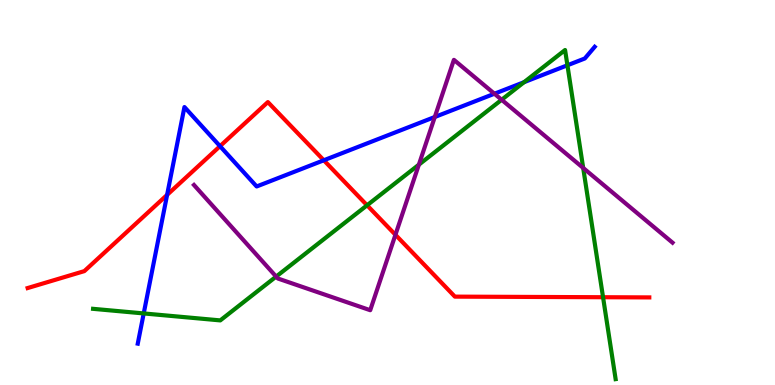[{'lines': ['blue', 'red'], 'intersections': [{'x': 2.16, 'y': 4.94}, {'x': 2.84, 'y': 6.2}, {'x': 4.18, 'y': 5.84}]}, {'lines': ['green', 'red'], 'intersections': [{'x': 4.74, 'y': 4.67}, {'x': 7.78, 'y': 2.28}]}, {'lines': ['purple', 'red'], 'intersections': [{'x': 5.1, 'y': 3.9}]}, {'lines': ['blue', 'green'], 'intersections': [{'x': 1.85, 'y': 1.86}, {'x': 6.76, 'y': 7.87}, {'x': 7.32, 'y': 8.3}]}, {'lines': ['blue', 'purple'], 'intersections': [{'x': 5.61, 'y': 6.96}, {'x': 6.38, 'y': 7.57}]}, {'lines': ['green', 'purple'], 'intersections': [{'x': 3.56, 'y': 2.82}, {'x': 5.4, 'y': 5.72}, {'x': 6.47, 'y': 7.41}, {'x': 7.53, 'y': 5.64}]}]